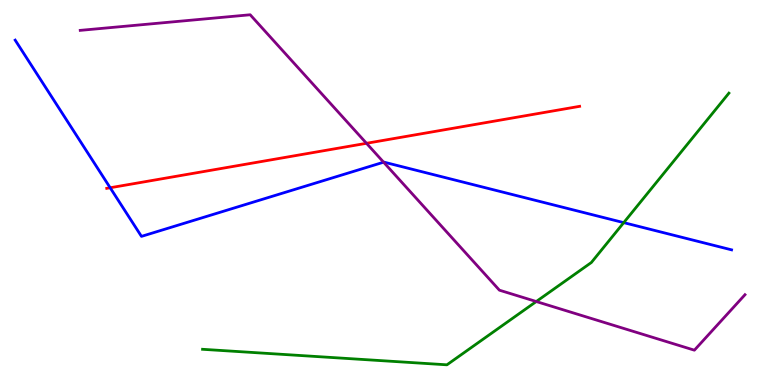[{'lines': ['blue', 'red'], 'intersections': [{'x': 1.42, 'y': 5.12}]}, {'lines': ['green', 'red'], 'intersections': []}, {'lines': ['purple', 'red'], 'intersections': [{'x': 4.73, 'y': 6.28}]}, {'lines': ['blue', 'green'], 'intersections': [{'x': 8.05, 'y': 4.22}]}, {'lines': ['blue', 'purple'], 'intersections': [{'x': 4.95, 'y': 5.79}]}, {'lines': ['green', 'purple'], 'intersections': [{'x': 6.92, 'y': 2.17}]}]